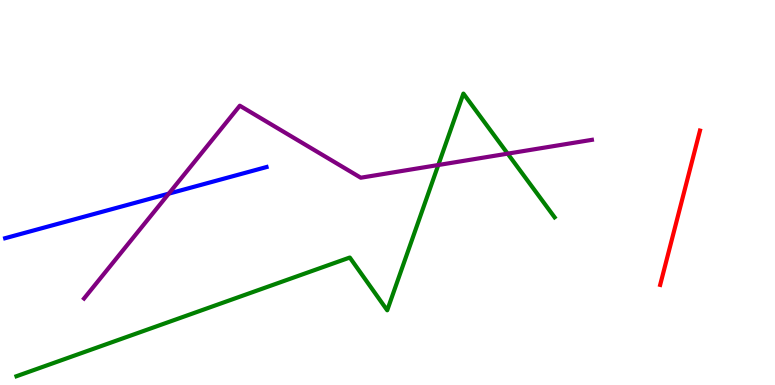[{'lines': ['blue', 'red'], 'intersections': []}, {'lines': ['green', 'red'], 'intersections': []}, {'lines': ['purple', 'red'], 'intersections': []}, {'lines': ['blue', 'green'], 'intersections': []}, {'lines': ['blue', 'purple'], 'intersections': [{'x': 2.18, 'y': 4.97}]}, {'lines': ['green', 'purple'], 'intersections': [{'x': 5.66, 'y': 5.71}, {'x': 6.55, 'y': 6.01}]}]